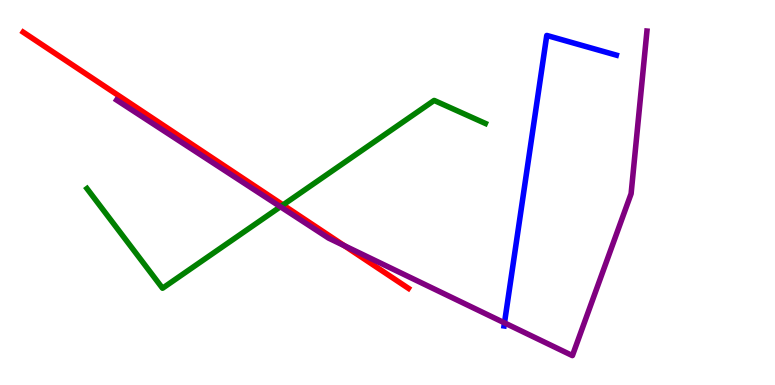[{'lines': ['blue', 'red'], 'intersections': []}, {'lines': ['green', 'red'], 'intersections': [{'x': 3.65, 'y': 4.68}]}, {'lines': ['purple', 'red'], 'intersections': [{'x': 4.44, 'y': 3.62}]}, {'lines': ['blue', 'green'], 'intersections': []}, {'lines': ['blue', 'purple'], 'intersections': [{'x': 6.51, 'y': 1.61}]}, {'lines': ['green', 'purple'], 'intersections': [{'x': 3.62, 'y': 4.63}]}]